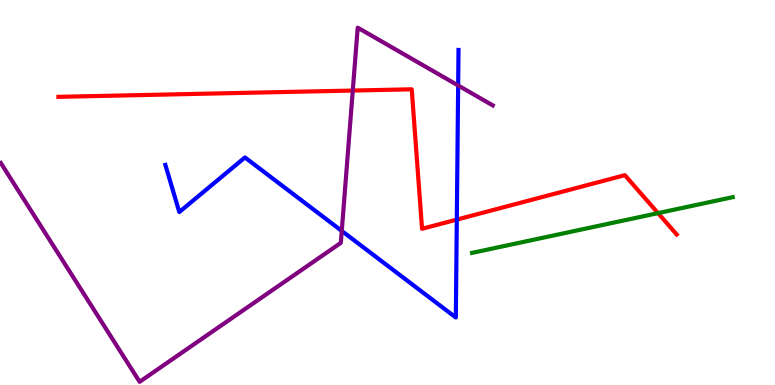[{'lines': ['blue', 'red'], 'intersections': [{'x': 5.89, 'y': 4.3}]}, {'lines': ['green', 'red'], 'intersections': [{'x': 8.49, 'y': 4.46}]}, {'lines': ['purple', 'red'], 'intersections': [{'x': 4.55, 'y': 7.65}]}, {'lines': ['blue', 'green'], 'intersections': []}, {'lines': ['blue', 'purple'], 'intersections': [{'x': 4.41, 'y': 4.0}, {'x': 5.91, 'y': 7.78}]}, {'lines': ['green', 'purple'], 'intersections': []}]